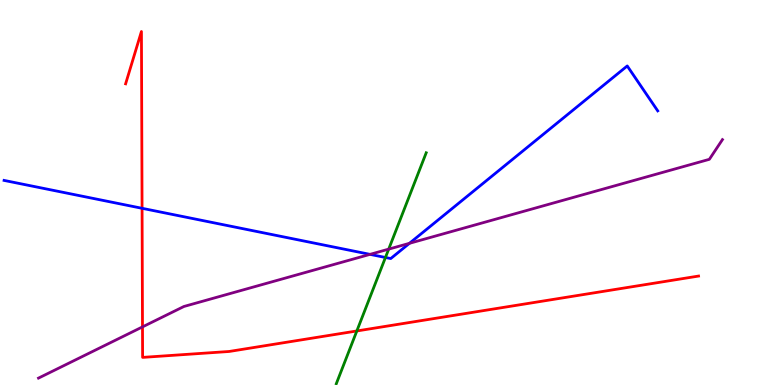[{'lines': ['blue', 'red'], 'intersections': [{'x': 1.83, 'y': 4.59}]}, {'lines': ['green', 'red'], 'intersections': [{'x': 4.6, 'y': 1.4}]}, {'lines': ['purple', 'red'], 'intersections': [{'x': 1.84, 'y': 1.51}]}, {'lines': ['blue', 'green'], 'intersections': [{'x': 4.97, 'y': 3.31}]}, {'lines': ['blue', 'purple'], 'intersections': [{'x': 4.77, 'y': 3.39}, {'x': 5.28, 'y': 3.68}]}, {'lines': ['green', 'purple'], 'intersections': [{'x': 5.02, 'y': 3.53}]}]